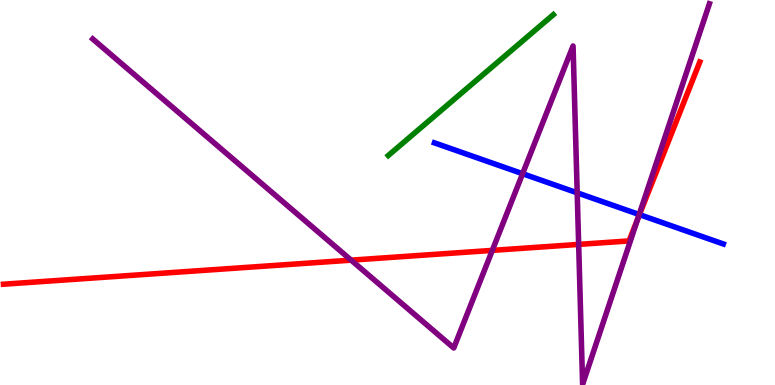[{'lines': ['blue', 'red'], 'intersections': [{'x': 8.25, 'y': 4.43}]}, {'lines': ['green', 'red'], 'intersections': []}, {'lines': ['purple', 'red'], 'intersections': [{'x': 4.53, 'y': 3.24}, {'x': 6.35, 'y': 3.5}, {'x': 7.47, 'y': 3.65}, {'x': 8.23, 'y': 4.31}]}, {'lines': ['blue', 'green'], 'intersections': []}, {'lines': ['blue', 'purple'], 'intersections': [{'x': 6.74, 'y': 5.49}, {'x': 7.45, 'y': 4.99}, {'x': 8.25, 'y': 4.43}]}, {'lines': ['green', 'purple'], 'intersections': []}]